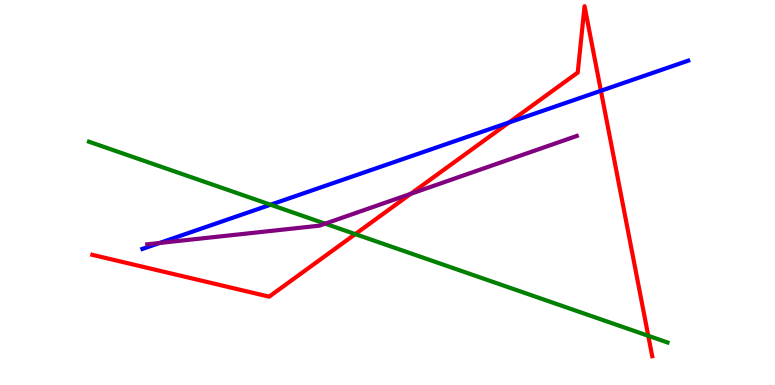[{'lines': ['blue', 'red'], 'intersections': [{'x': 6.57, 'y': 6.82}, {'x': 7.75, 'y': 7.64}]}, {'lines': ['green', 'red'], 'intersections': [{'x': 4.58, 'y': 3.92}, {'x': 8.36, 'y': 1.28}]}, {'lines': ['purple', 'red'], 'intersections': [{'x': 5.3, 'y': 4.97}]}, {'lines': ['blue', 'green'], 'intersections': [{'x': 3.49, 'y': 4.68}]}, {'lines': ['blue', 'purple'], 'intersections': [{'x': 2.06, 'y': 3.69}]}, {'lines': ['green', 'purple'], 'intersections': [{'x': 4.2, 'y': 4.19}]}]